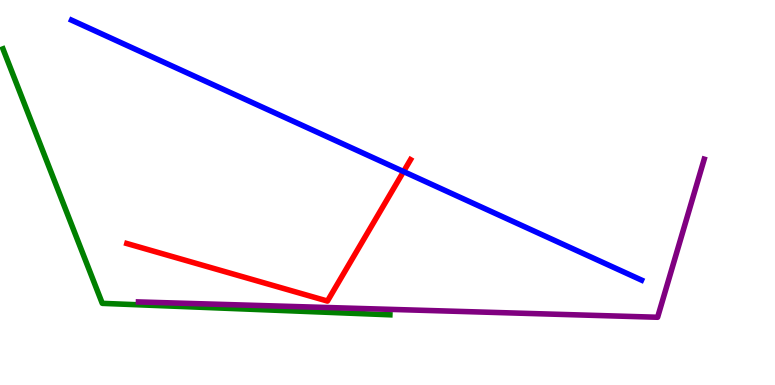[{'lines': ['blue', 'red'], 'intersections': [{'x': 5.21, 'y': 5.54}]}, {'lines': ['green', 'red'], 'intersections': []}, {'lines': ['purple', 'red'], 'intersections': []}, {'lines': ['blue', 'green'], 'intersections': []}, {'lines': ['blue', 'purple'], 'intersections': []}, {'lines': ['green', 'purple'], 'intersections': []}]